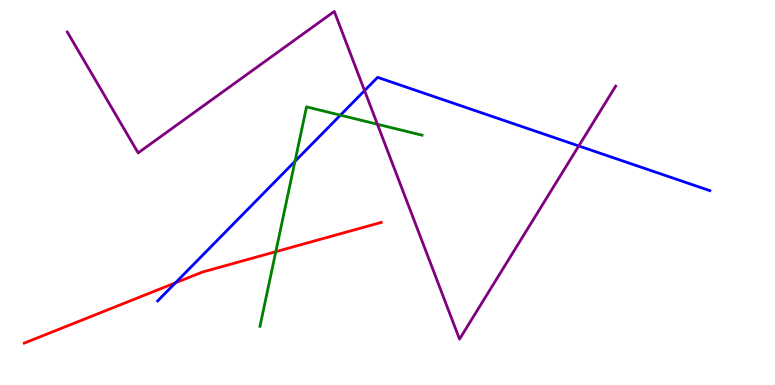[{'lines': ['blue', 'red'], 'intersections': [{'x': 2.26, 'y': 2.65}]}, {'lines': ['green', 'red'], 'intersections': [{'x': 3.56, 'y': 3.46}]}, {'lines': ['purple', 'red'], 'intersections': []}, {'lines': ['blue', 'green'], 'intersections': [{'x': 3.81, 'y': 5.81}, {'x': 4.39, 'y': 7.01}]}, {'lines': ['blue', 'purple'], 'intersections': [{'x': 4.7, 'y': 7.65}, {'x': 7.47, 'y': 6.21}]}, {'lines': ['green', 'purple'], 'intersections': [{'x': 4.87, 'y': 6.77}]}]